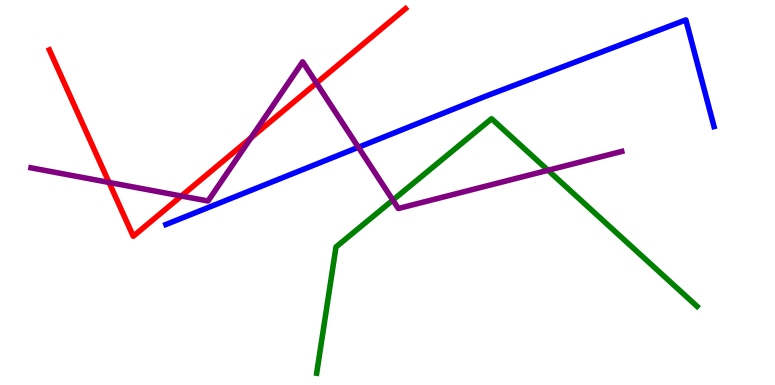[{'lines': ['blue', 'red'], 'intersections': []}, {'lines': ['green', 'red'], 'intersections': []}, {'lines': ['purple', 'red'], 'intersections': [{'x': 1.41, 'y': 5.26}, {'x': 2.34, 'y': 4.91}, {'x': 3.24, 'y': 6.42}, {'x': 4.08, 'y': 7.84}]}, {'lines': ['blue', 'green'], 'intersections': []}, {'lines': ['blue', 'purple'], 'intersections': [{'x': 4.62, 'y': 6.17}]}, {'lines': ['green', 'purple'], 'intersections': [{'x': 5.07, 'y': 4.8}, {'x': 7.07, 'y': 5.58}]}]